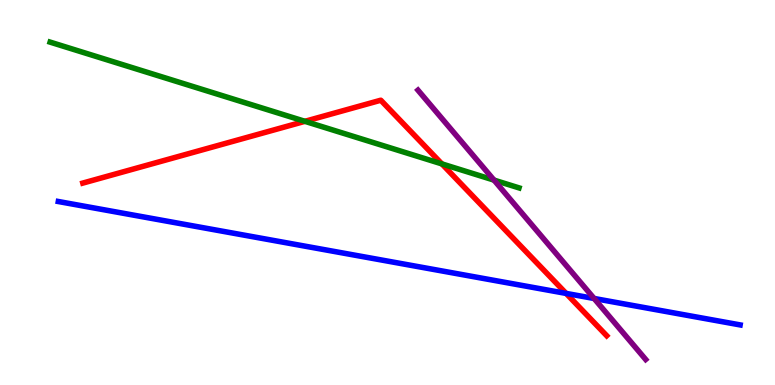[{'lines': ['blue', 'red'], 'intersections': [{'x': 7.3, 'y': 2.38}]}, {'lines': ['green', 'red'], 'intersections': [{'x': 3.93, 'y': 6.85}, {'x': 5.7, 'y': 5.74}]}, {'lines': ['purple', 'red'], 'intersections': []}, {'lines': ['blue', 'green'], 'intersections': []}, {'lines': ['blue', 'purple'], 'intersections': [{'x': 7.67, 'y': 2.25}]}, {'lines': ['green', 'purple'], 'intersections': [{'x': 6.37, 'y': 5.32}]}]